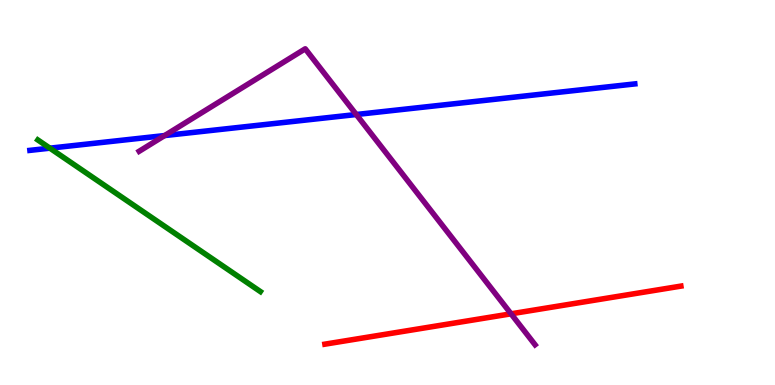[{'lines': ['blue', 'red'], 'intersections': []}, {'lines': ['green', 'red'], 'intersections': []}, {'lines': ['purple', 'red'], 'intersections': [{'x': 6.59, 'y': 1.85}]}, {'lines': ['blue', 'green'], 'intersections': [{'x': 0.644, 'y': 6.15}]}, {'lines': ['blue', 'purple'], 'intersections': [{'x': 2.12, 'y': 6.48}, {'x': 4.6, 'y': 7.03}]}, {'lines': ['green', 'purple'], 'intersections': []}]